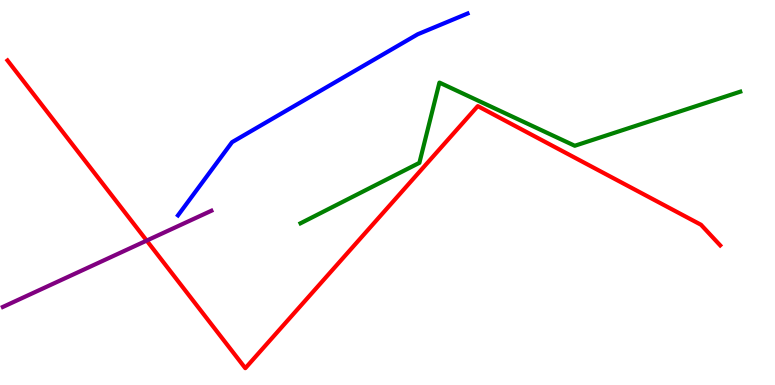[{'lines': ['blue', 'red'], 'intersections': []}, {'lines': ['green', 'red'], 'intersections': []}, {'lines': ['purple', 'red'], 'intersections': [{'x': 1.89, 'y': 3.75}]}, {'lines': ['blue', 'green'], 'intersections': []}, {'lines': ['blue', 'purple'], 'intersections': []}, {'lines': ['green', 'purple'], 'intersections': []}]